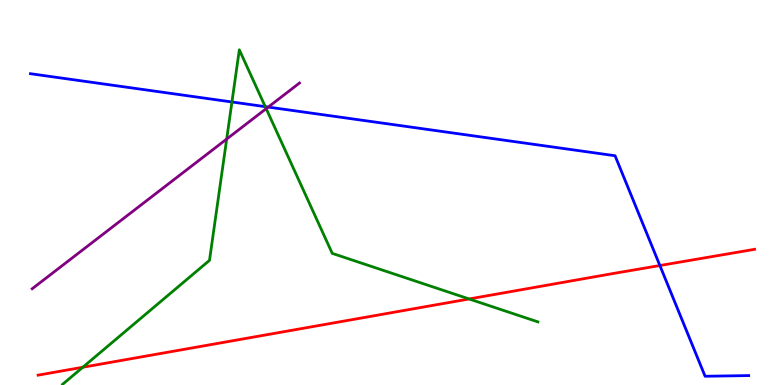[{'lines': ['blue', 'red'], 'intersections': [{'x': 8.51, 'y': 3.1}]}, {'lines': ['green', 'red'], 'intersections': [{'x': 1.07, 'y': 0.461}, {'x': 6.05, 'y': 2.23}]}, {'lines': ['purple', 'red'], 'intersections': []}, {'lines': ['blue', 'green'], 'intersections': [{'x': 2.99, 'y': 7.35}, {'x': 3.42, 'y': 7.23}]}, {'lines': ['blue', 'purple'], 'intersections': [{'x': 3.46, 'y': 7.22}]}, {'lines': ['green', 'purple'], 'intersections': [{'x': 2.92, 'y': 6.39}, {'x': 3.43, 'y': 7.18}]}]